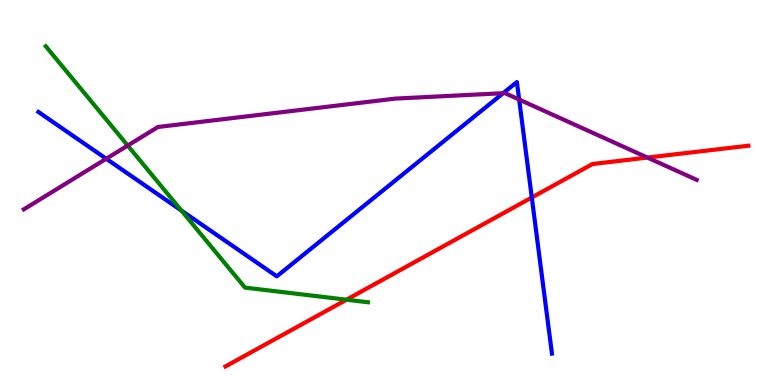[{'lines': ['blue', 'red'], 'intersections': [{'x': 6.86, 'y': 4.87}]}, {'lines': ['green', 'red'], 'intersections': [{'x': 4.47, 'y': 2.22}]}, {'lines': ['purple', 'red'], 'intersections': [{'x': 8.35, 'y': 5.91}]}, {'lines': ['blue', 'green'], 'intersections': [{'x': 2.34, 'y': 4.53}]}, {'lines': ['blue', 'purple'], 'intersections': [{'x': 1.37, 'y': 5.88}, {'x': 6.49, 'y': 7.58}, {'x': 6.7, 'y': 7.41}]}, {'lines': ['green', 'purple'], 'intersections': [{'x': 1.65, 'y': 6.22}]}]